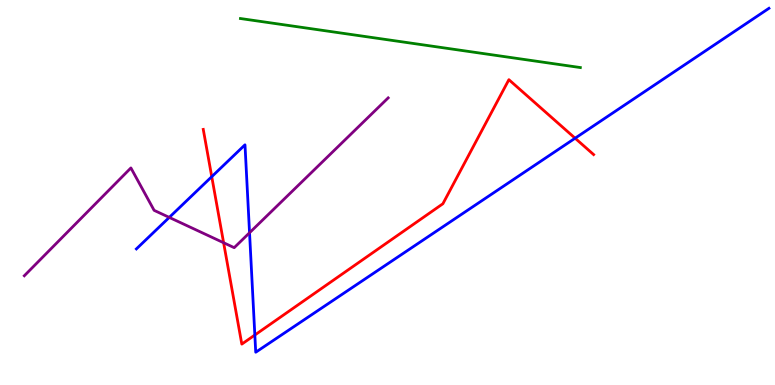[{'lines': ['blue', 'red'], 'intersections': [{'x': 2.73, 'y': 5.41}, {'x': 3.29, 'y': 1.3}, {'x': 7.42, 'y': 6.41}]}, {'lines': ['green', 'red'], 'intersections': []}, {'lines': ['purple', 'red'], 'intersections': [{'x': 2.89, 'y': 3.7}]}, {'lines': ['blue', 'green'], 'intersections': []}, {'lines': ['blue', 'purple'], 'intersections': [{'x': 2.18, 'y': 4.35}, {'x': 3.22, 'y': 3.95}]}, {'lines': ['green', 'purple'], 'intersections': []}]